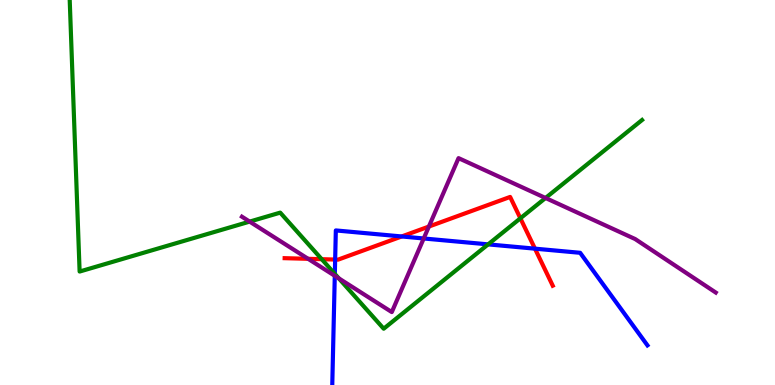[{'lines': ['blue', 'red'], 'intersections': [{'x': 4.32, 'y': 3.26}, {'x': 5.18, 'y': 3.86}, {'x': 6.9, 'y': 3.54}]}, {'lines': ['green', 'red'], 'intersections': [{'x': 4.15, 'y': 3.27}, {'x': 6.71, 'y': 4.33}]}, {'lines': ['purple', 'red'], 'intersections': [{'x': 3.98, 'y': 3.28}, {'x': 5.53, 'y': 4.12}]}, {'lines': ['blue', 'green'], 'intersections': [{'x': 4.32, 'y': 2.89}, {'x': 6.3, 'y': 3.65}]}, {'lines': ['blue', 'purple'], 'intersections': [{'x': 4.32, 'y': 2.84}, {'x': 5.47, 'y': 3.81}]}, {'lines': ['green', 'purple'], 'intersections': [{'x': 3.22, 'y': 4.24}, {'x': 4.37, 'y': 2.77}, {'x': 7.04, 'y': 4.86}]}]